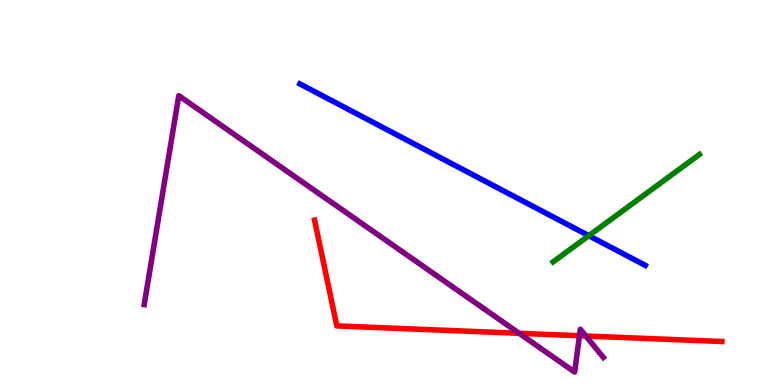[{'lines': ['blue', 'red'], 'intersections': []}, {'lines': ['green', 'red'], 'intersections': []}, {'lines': ['purple', 'red'], 'intersections': [{'x': 6.7, 'y': 1.34}, {'x': 7.48, 'y': 1.28}, {'x': 7.56, 'y': 1.27}]}, {'lines': ['blue', 'green'], 'intersections': [{'x': 7.6, 'y': 3.88}]}, {'lines': ['blue', 'purple'], 'intersections': []}, {'lines': ['green', 'purple'], 'intersections': []}]